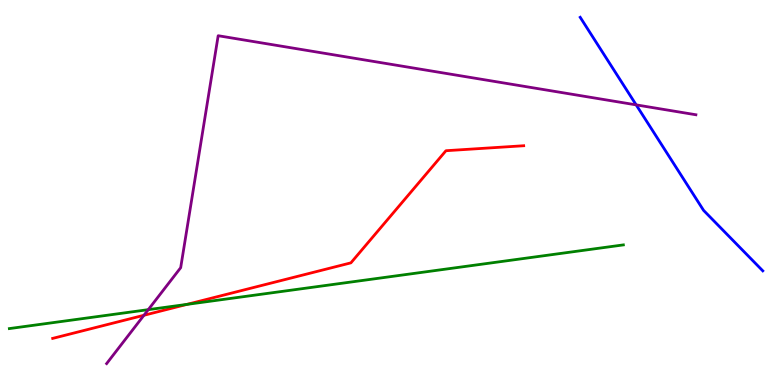[{'lines': ['blue', 'red'], 'intersections': []}, {'lines': ['green', 'red'], 'intersections': [{'x': 2.41, 'y': 2.09}]}, {'lines': ['purple', 'red'], 'intersections': [{'x': 1.86, 'y': 1.81}]}, {'lines': ['blue', 'green'], 'intersections': []}, {'lines': ['blue', 'purple'], 'intersections': [{'x': 8.21, 'y': 7.28}]}, {'lines': ['green', 'purple'], 'intersections': [{'x': 1.91, 'y': 1.96}]}]